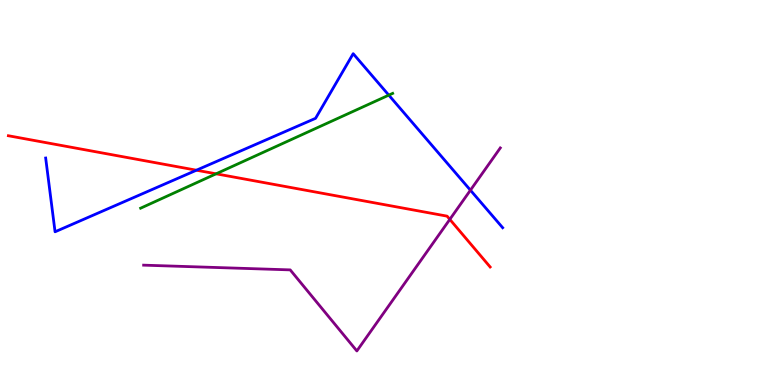[{'lines': ['blue', 'red'], 'intersections': [{'x': 2.53, 'y': 5.58}]}, {'lines': ['green', 'red'], 'intersections': [{'x': 2.79, 'y': 5.49}]}, {'lines': ['purple', 'red'], 'intersections': [{'x': 5.8, 'y': 4.3}]}, {'lines': ['blue', 'green'], 'intersections': [{'x': 5.02, 'y': 7.53}]}, {'lines': ['blue', 'purple'], 'intersections': [{'x': 6.07, 'y': 5.06}]}, {'lines': ['green', 'purple'], 'intersections': []}]